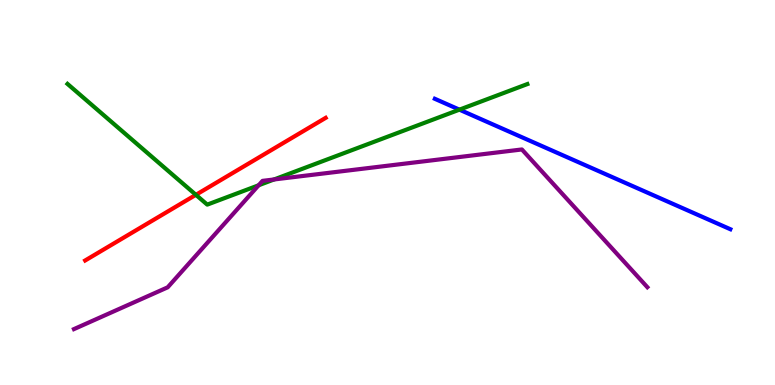[{'lines': ['blue', 'red'], 'intersections': []}, {'lines': ['green', 'red'], 'intersections': [{'x': 2.53, 'y': 4.94}]}, {'lines': ['purple', 'red'], 'intersections': []}, {'lines': ['blue', 'green'], 'intersections': [{'x': 5.93, 'y': 7.15}]}, {'lines': ['blue', 'purple'], 'intersections': []}, {'lines': ['green', 'purple'], 'intersections': [{'x': 3.34, 'y': 5.19}, {'x': 3.54, 'y': 5.34}]}]